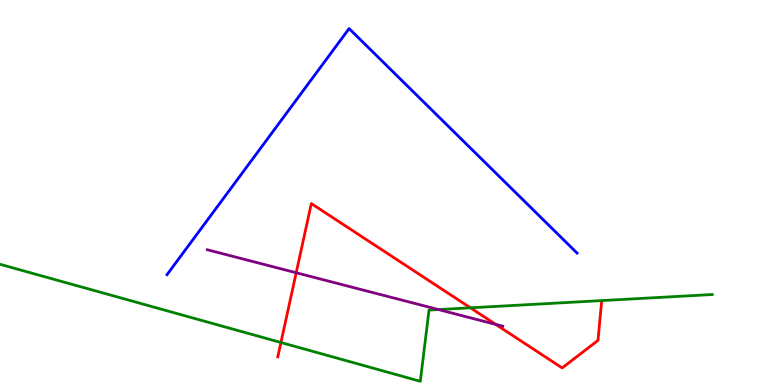[{'lines': ['blue', 'red'], 'intersections': []}, {'lines': ['green', 'red'], 'intersections': [{'x': 3.62, 'y': 1.1}, {'x': 6.07, 'y': 2.0}]}, {'lines': ['purple', 'red'], 'intersections': [{'x': 3.82, 'y': 2.92}, {'x': 6.4, 'y': 1.57}]}, {'lines': ['blue', 'green'], 'intersections': []}, {'lines': ['blue', 'purple'], 'intersections': []}, {'lines': ['green', 'purple'], 'intersections': [{'x': 5.66, 'y': 1.96}]}]